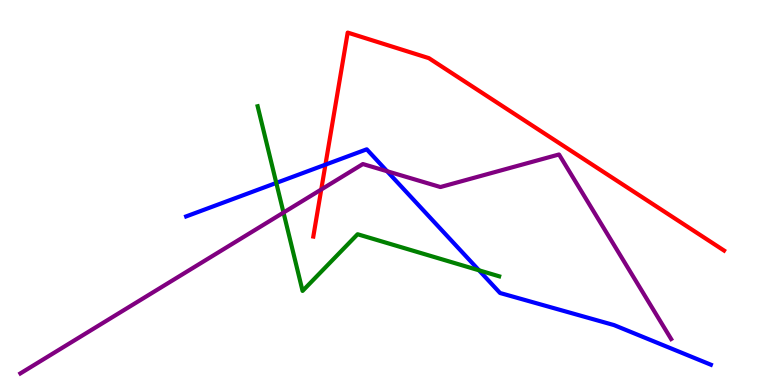[{'lines': ['blue', 'red'], 'intersections': [{'x': 4.2, 'y': 5.72}]}, {'lines': ['green', 'red'], 'intersections': []}, {'lines': ['purple', 'red'], 'intersections': [{'x': 4.15, 'y': 5.08}]}, {'lines': ['blue', 'green'], 'intersections': [{'x': 3.57, 'y': 5.25}, {'x': 6.18, 'y': 2.98}]}, {'lines': ['blue', 'purple'], 'intersections': [{'x': 4.99, 'y': 5.55}]}, {'lines': ['green', 'purple'], 'intersections': [{'x': 3.66, 'y': 4.48}]}]